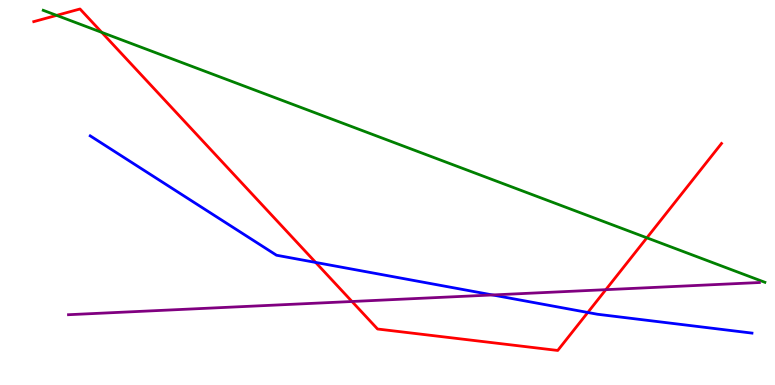[{'lines': ['blue', 'red'], 'intersections': [{'x': 4.07, 'y': 3.18}, {'x': 7.58, 'y': 1.88}]}, {'lines': ['green', 'red'], 'intersections': [{'x': 0.731, 'y': 9.6}, {'x': 1.31, 'y': 9.16}, {'x': 8.35, 'y': 3.82}]}, {'lines': ['purple', 'red'], 'intersections': [{'x': 4.54, 'y': 2.17}, {'x': 7.82, 'y': 2.48}]}, {'lines': ['blue', 'green'], 'intersections': []}, {'lines': ['blue', 'purple'], 'intersections': [{'x': 6.36, 'y': 2.34}]}, {'lines': ['green', 'purple'], 'intersections': []}]